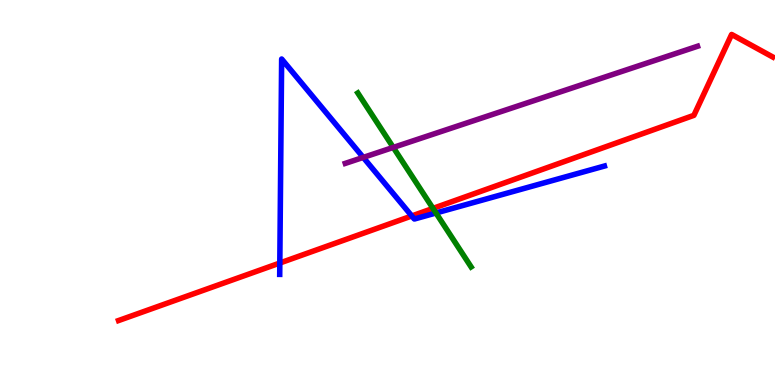[{'lines': ['blue', 'red'], 'intersections': [{'x': 3.61, 'y': 3.17}, {'x': 5.31, 'y': 4.39}]}, {'lines': ['green', 'red'], 'intersections': [{'x': 5.59, 'y': 4.59}]}, {'lines': ['purple', 'red'], 'intersections': []}, {'lines': ['blue', 'green'], 'intersections': [{'x': 5.63, 'y': 4.47}]}, {'lines': ['blue', 'purple'], 'intersections': [{'x': 4.69, 'y': 5.91}]}, {'lines': ['green', 'purple'], 'intersections': [{'x': 5.07, 'y': 6.17}]}]